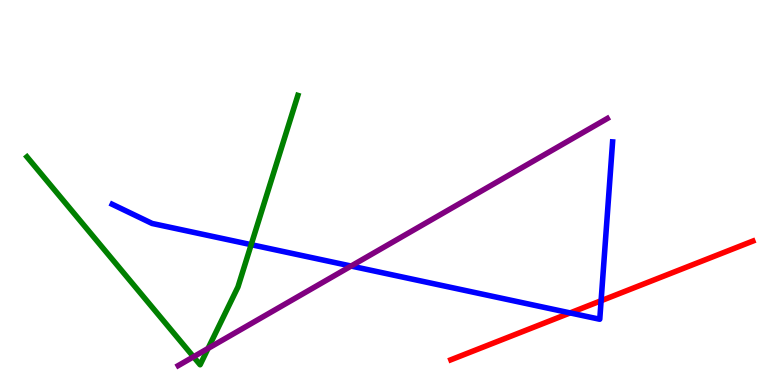[{'lines': ['blue', 'red'], 'intersections': [{'x': 7.36, 'y': 1.87}, {'x': 7.76, 'y': 2.19}]}, {'lines': ['green', 'red'], 'intersections': []}, {'lines': ['purple', 'red'], 'intersections': []}, {'lines': ['blue', 'green'], 'intersections': [{'x': 3.24, 'y': 3.65}]}, {'lines': ['blue', 'purple'], 'intersections': [{'x': 4.53, 'y': 3.09}]}, {'lines': ['green', 'purple'], 'intersections': [{'x': 2.5, 'y': 0.732}, {'x': 2.68, 'y': 0.95}]}]